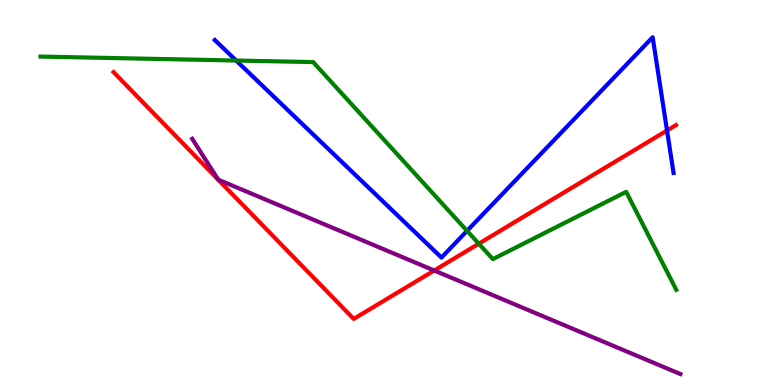[{'lines': ['blue', 'red'], 'intersections': [{'x': 8.61, 'y': 6.61}]}, {'lines': ['green', 'red'], 'intersections': [{'x': 6.18, 'y': 3.67}]}, {'lines': ['purple', 'red'], 'intersections': [{'x': 5.6, 'y': 2.97}]}, {'lines': ['blue', 'green'], 'intersections': [{'x': 3.05, 'y': 8.43}, {'x': 6.03, 'y': 4.0}]}, {'lines': ['blue', 'purple'], 'intersections': []}, {'lines': ['green', 'purple'], 'intersections': []}]